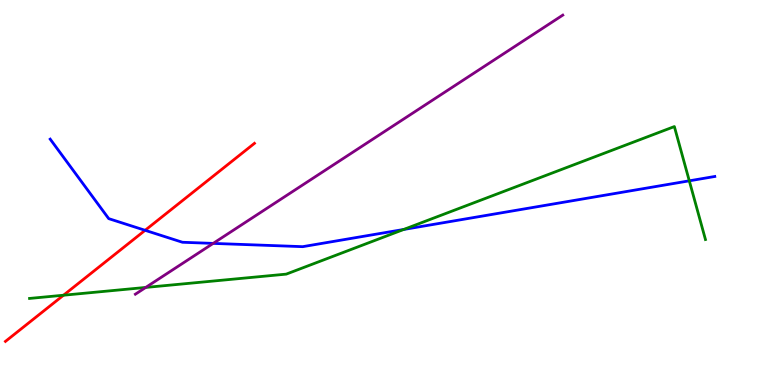[{'lines': ['blue', 'red'], 'intersections': [{'x': 1.87, 'y': 4.02}]}, {'lines': ['green', 'red'], 'intersections': [{'x': 0.819, 'y': 2.33}]}, {'lines': ['purple', 'red'], 'intersections': []}, {'lines': ['blue', 'green'], 'intersections': [{'x': 5.21, 'y': 4.04}, {'x': 8.89, 'y': 5.3}]}, {'lines': ['blue', 'purple'], 'intersections': [{'x': 2.75, 'y': 3.68}]}, {'lines': ['green', 'purple'], 'intersections': [{'x': 1.88, 'y': 2.53}]}]